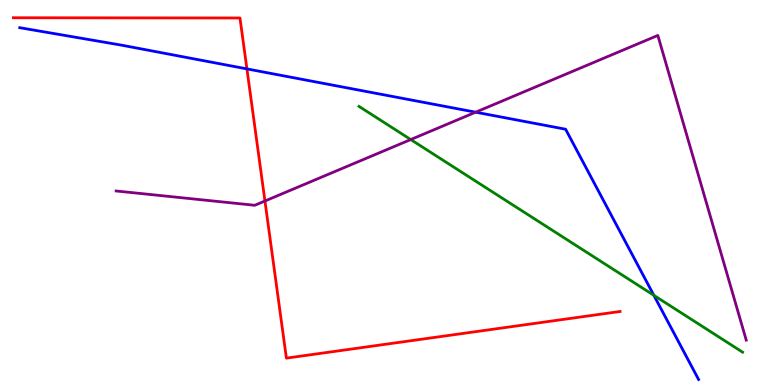[{'lines': ['blue', 'red'], 'intersections': [{'x': 3.19, 'y': 8.21}]}, {'lines': ['green', 'red'], 'intersections': []}, {'lines': ['purple', 'red'], 'intersections': [{'x': 3.42, 'y': 4.78}]}, {'lines': ['blue', 'green'], 'intersections': [{'x': 8.44, 'y': 2.33}]}, {'lines': ['blue', 'purple'], 'intersections': [{'x': 6.14, 'y': 7.09}]}, {'lines': ['green', 'purple'], 'intersections': [{'x': 5.3, 'y': 6.38}]}]